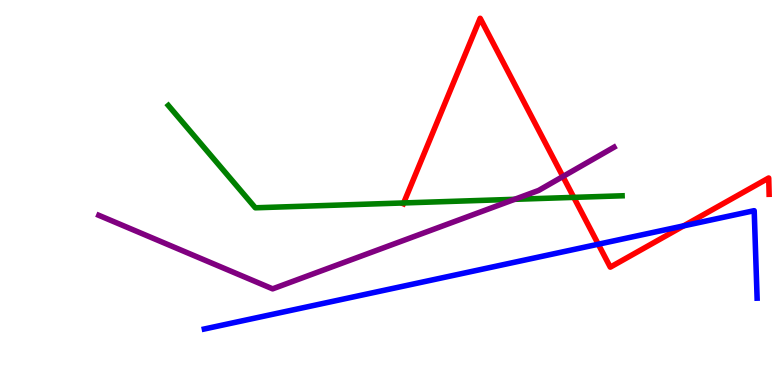[{'lines': ['blue', 'red'], 'intersections': [{'x': 7.72, 'y': 3.66}, {'x': 8.82, 'y': 4.13}]}, {'lines': ['green', 'red'], 'intersections': [{'x': 5.21, 'y': 4.73}, {'x': 7.4, 'y': 4.87}]}, {'lines': ['purple', 'red'], 'intersections': [{'x': 7.26, 'y': 5.41}]}, {'lines': ['blue', 'green'], 'intersections': []}, {'lines': ['blue', 'purple'], 'intersections': []}, {'lines': ['green', 'purple'], 'intersections': [{'x': 6.64, 'y': 4.82}]}]